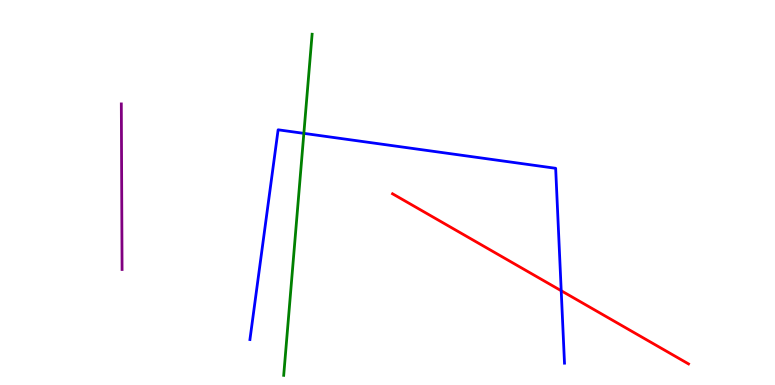[{'lines': ['blue', 'red'], 'intersections': [{'x': 7.24, 'y': 2.45}]}, {'lines': ['green', 'red'], 'intersections': []}, {'lines': ['purple', 'red'], 'intersections': []}, {'lines': ['blue', 'green'], 'intersections': [{'x': 3.92, 'y': 6.54}]}, {'lines': ['blue', 'purple'], 'intersections': []}, {'lines': ['green', 'purple'], 'intersections': []}]